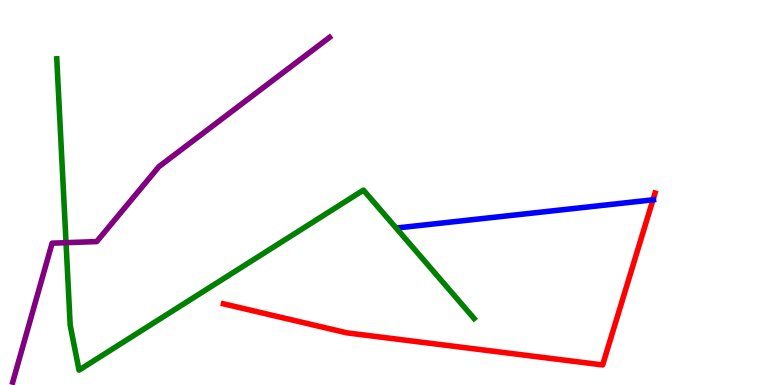[{'lines': ['blue', 'red'], 'intersections': [{'x': 8.43, 'y': 4.81}]}, {'lines': ['green', 'red'], 'intersections': []}, {'lines': ['purple', 'red'], 'intersections': []}, {'lines': ['blue', 'green'], 'intersections': []}, {'lines': ['blue', 'purple'], 'intersections': []}, {'lines': ['green', 'purple'], 'intersections': [{'x': 0.852, 'y': 3.7}]}]